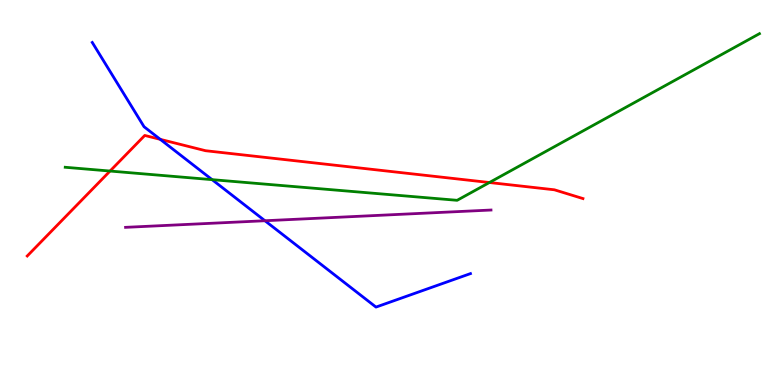[{'lines': ['blue', 'red'], 'intersections': [{'x': 2.07, 'y': 6.38}]}, {'lines': ['green', 'red'], 'intersections': [{'x': 1.42, 'y': 5.56}, {'x': 6.32, 'y': 5.26}]}, {'lines': ['purple', 'red'], 'intersections': []}, {'lines': ['blue', 'green'], 'intersections': [{'x': 2.74, 'y': 5.33}]}, {'lines': ['blue', 'purple'], 'intersections': [{'x': 3.42, 'y': 4.27}]}, {'lines': ['green', 'purple'], 'intersections': []}]